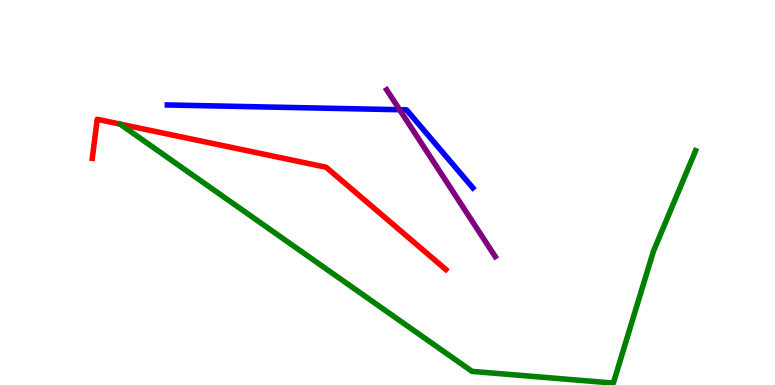[{'lines': ['blue', 'red'], 'intersections': []}, {'lines': ['green', 'red'], 'intersections': []}, {'lines': ['purple', 'red'], 'intersections': []}, {'lines': ['blue', 'green'], 'intersections': []}, {'lines': ['blue', 'purple'], 'intersections': [{'x': 5.16, 'y': 7.15}]}, {'lines': ['green', 'purple'], 'intersections': []}]